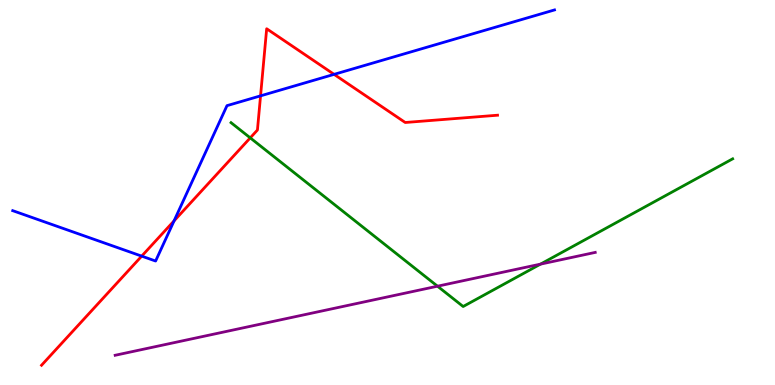[{'lines': ['blue', 'red'], 'intersections': [{'x': 1.83, 'y': 3.35}, {'x': 2.25, 'y': 4.26}, {'x': 3.36, 'y': 7.51}, {'x': 4.31, 'y': 8.07}]}, {'lines': ['green', 'red'], 'intersections': [{'x': 3.23, 'y': 6.42}]}, {'lines': ['purple', 'red'], 'intersections': []}, {'lines': ['blue', 'green'], 'intersections': []}, {'lines': ['blue', 'purple'], 'intersections': []}, {'lines': ['green', 'purple'], 'intersections': [{'x': 5.65, 'y': 2.57}, {'x': 6.97, 'y': 3.14}]}]